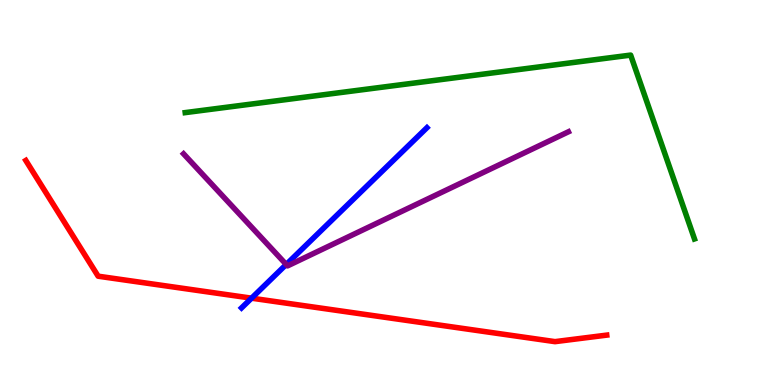[{'lines': ['blue', 'red'], 'intersections': [{'x': 3.25, 'y': 2.26}]}, {'lines': ['green', 'red'], 'intersections': []}, {'lines': ['purple', 'red'], 'intersections': []}, {'lines': ['blue', 'green'], 'intersections': []}, {'lines': ['blue', 'purple'], 'intersections': [{'x': 3.69, 'y': 3.13}]}, {'lines': ['green', 'purple'], 'intersections': []}]